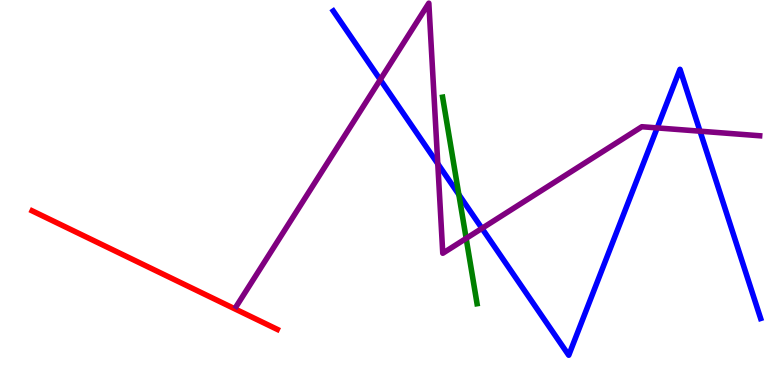[{'lines': ['blue', 'red'], 'intersections': []}, {'lines': ['green', 'red'], 'intersections': []}, {'lines': ['purple', 'red'], 'intersections': []}, {'lines': ['blue', 'green'], 'intersections': [{'x': 5.92, 'y': 4.95}]}, {'lines': ['blue', 'purple'], 'intersections': [{'x': 4.91, 'y': 7.93}, {'x': 5.65, 'y': 5.75}, {'x': 6.22, 'y': 4.07}, {'x': 8.48, 'y': 6.68}, {'x': 9.03, 'y': 6.59}]}, {'lines': ['green', 'purple'], 'intersections': [{'x': 6.01, 'y': 3.81}]}]